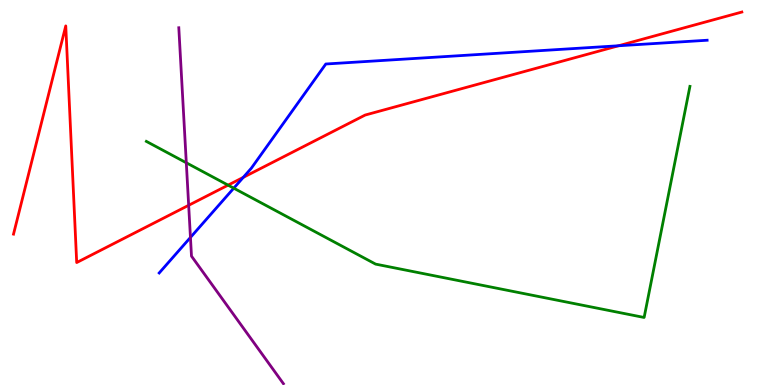[{'lines': ['blue', 'red'], 'intersections': [{'x': 3.14, 'y': 5.39}, {'x': 7.98, 'y': 8.81}]}, {'lines': ['green', 'red'], 'intersections': [{'x': 2.94, 'y': 5.19}]}, {'lines': ['purple', 'red'], 'intersections': [{'x': 2.43, 'y': 4.67}]}, {'lines': ['blue', 'green'], 'intersections': [{'x': 3.02, 'y': 5.11}]}, {'lines': ['blue', 'purple'], 'intersections': [{'x': 2.46, 'y': 3.83}]}, {'lines': ['green', 'purple'], 'intersections': [{'x': 2.4, 'y': 5.77}]}]